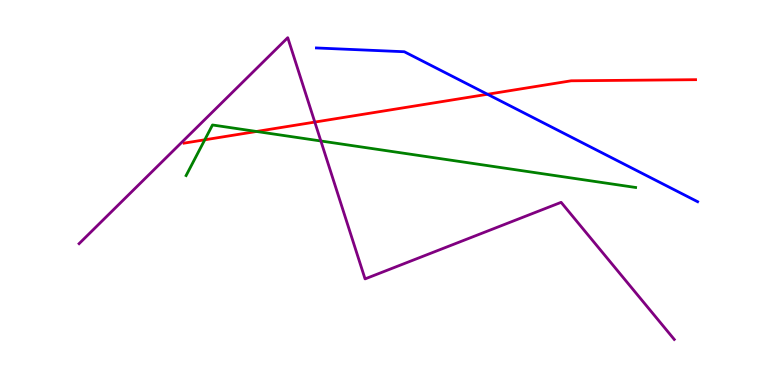[{'lines': ['blue', 'red'], 'intersections': [{'x': 6.29, 'y': 7.55}]}, {'lines': ['green', 'red'], 'intersections': [{'x': 2.64, 'y': 6.37}, {'x': 3.31, 'y': 6.59}]}, {'lines': ['purple', 'red'], 'intersections': [{'x': 4.06, 'y': 6.83}]}, {'lines': ['blue', 'green'], 'intersections': []}, {'lines': ['blue', 'purple'], 'intersections': []}, {'lines': ['green', 'purple'], 'intersections': [{'x': 4.14, 'y': 6.34}]}]